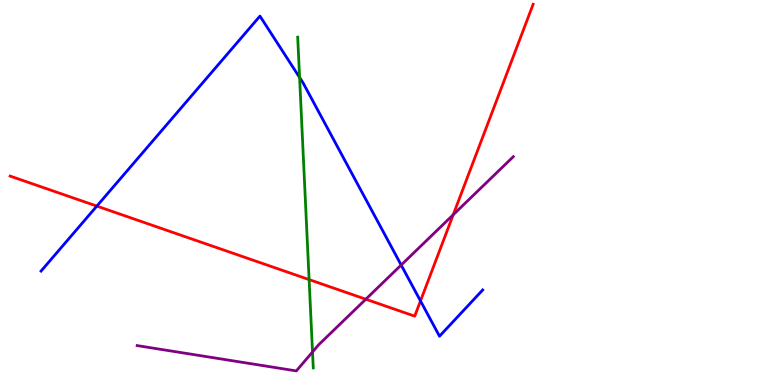[{'lines': ['blue', 'red'], 'intersections': [{'x': 1.25, 'y': 4.65}, {'x': 5.43, 'y': 2.18}]}, {'lines': ['green', 'red'], 'intersections': [{'x': 3.99, 'y': 2.74}]}, {'lines': ['purple', 'red'], 'intersections': [{'x': 4.72, 'y': 2.23}, {'x': 5.85, 'y': 4.42}]}, {'lines': ['blue', 'green'], 'intersections': [{'x': 3.87, 'y': 7.99}]}, {'lines': ['blue', 'purple'], 'intersections': [{'x': 5.18, 'y': 3.12}]}, {'lines': ['green', 'purple'], 'intersections': [{'x': 4.03, 'y': 0.858}]}]